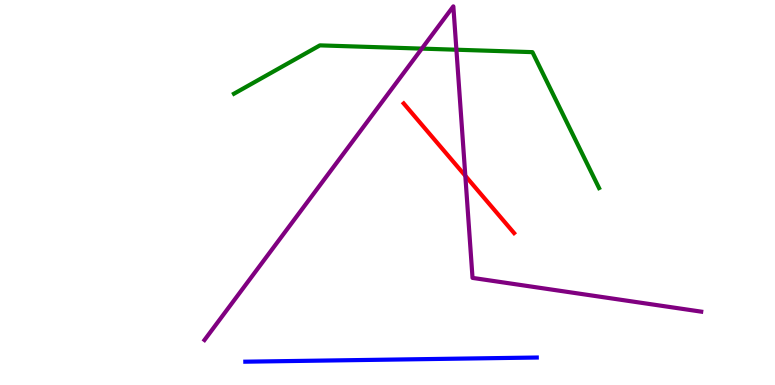[{'lines': ['blue', 'red'], 'intersections': []}, {'lines': ['green', 'red'], 'intersections': []}, {'lines': ['purple', 'red'], 'intersections': [{'x': 6.0, 'y': 5.43}]}, {'lines': ['blue', 'green'], 'intersections': []}, {'lines': ['blue', 'purple'], 'intersections': []}, {'lines': ['green', 'purple'], 'intersections': [{'x': 5.44, 'y': 8.74}, {'x': 5.89, 'y': 8.71}]}]